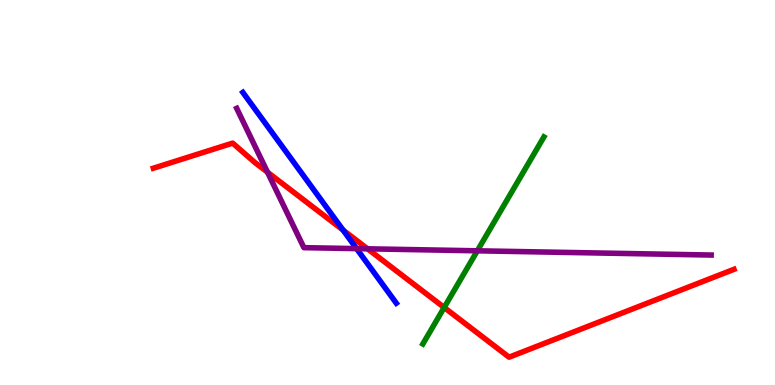[{'lines': ['blue', 'red'], 'intersections': [{'x': 4.43, 'y': 4.02}]}, {'lines': ['green', 'red'], 'intersections': [{'x': 5.73, 'y': 2.01}]}, {'lines': ['purple', 'red'], 'intersections': [{'x': 3.45, 'y': 5.53}, {'x': 4.74, 'y': 3.54}]}, {'lines': ['blue', 'green'], 'intersections': []}, {'lines': ['blue', 'purple'], 'intersections': [{'x': 4.6, 'y': 3.54}]}, {'lines': ['green', 'purple'], 'intersections': [{'x': 6.16, 'y': 3.49}]}]